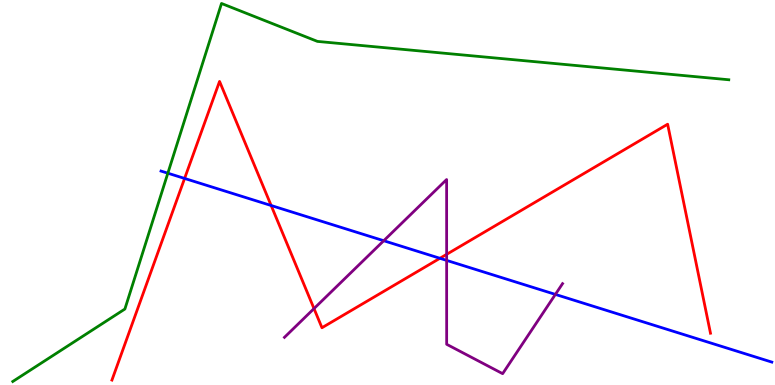[{'lines': ['blue', 'red'], 'intersections': [{'x': 2.38, 'y': 5.37}, {'x': 3.5, 'y': 4.66}, {'x': 5.68, 'y': 3.29}]}, {'lines': ['green', 'red'], 'intersections': []}, {'lines': ['purple', 'red'], 'intersections': [{'x': 4.05, 'y': 1.98}, {'x': 5.76, 'y': 3.39}]}, {'lines': ['blue', 'green'], 'intersections': [{'x': 2.17, 'y': 5.5}]}, {'lines': ['blue', 'purple'], 'intersections': [{'x': 4.95, 'y': 3.75}, {'x': 5.76, 'y': 3.24}, {'x': 7.17, 'y': 2.35}]}, {'lines': ['green', 'purple'], 'intersections': []}]